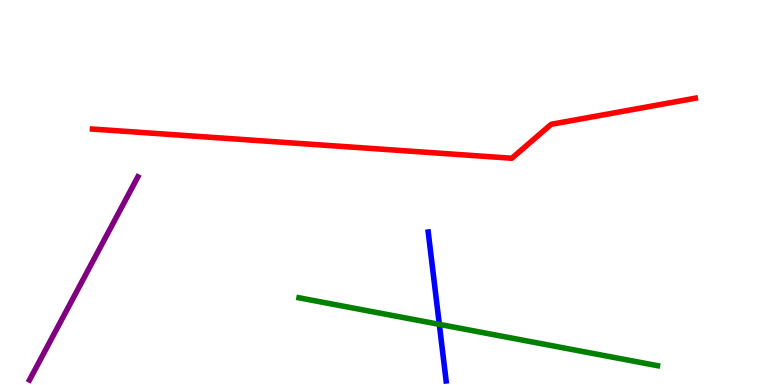[{'lines': ['blue', 'red'], 'intersections': []}, {'lines': ['green', 'red'], 'intersections': []}, {'lines': ['purple', 'red'], 'intersections': []}, {'lines': ['blue', 'green'], 'intersections': [{'x': 5.67, 'y': 1.57}]}, {'lines': ['blue', 'purple'], 'intersections': []}, {'lines': ['green', 'purple'], 'intersections': []}]